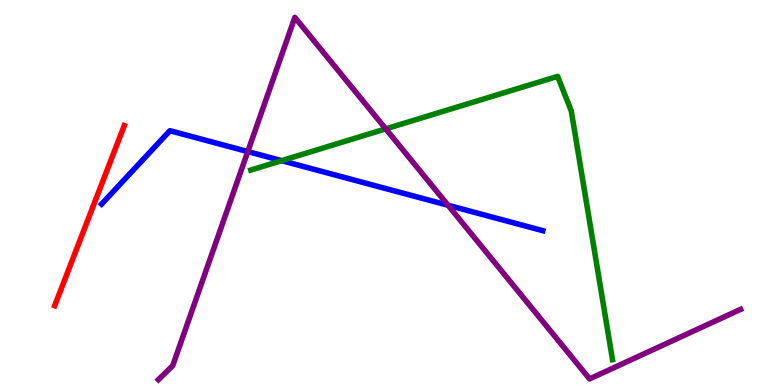[{'lines': ['blue', 'red'], 'intersections': []}, {'lines': ['green', 'red'], 'intersections': []}, {'lines': ['purple', 'red'], 'intersections': []}, {'lines': ['blue', 'green'], 'intersections': [{'x': 3.63, 'y': 5.83}]}, {'lines': ['blue', 'purple'], 'intersections': [{'x': 3.2, 'y': 6.06}, {'x': 5.78, 'y': 4.67}]}, {'lines': ['green', 'purple'], 'intersections': [{'x': 4.98, 'y': 6.65}]}]